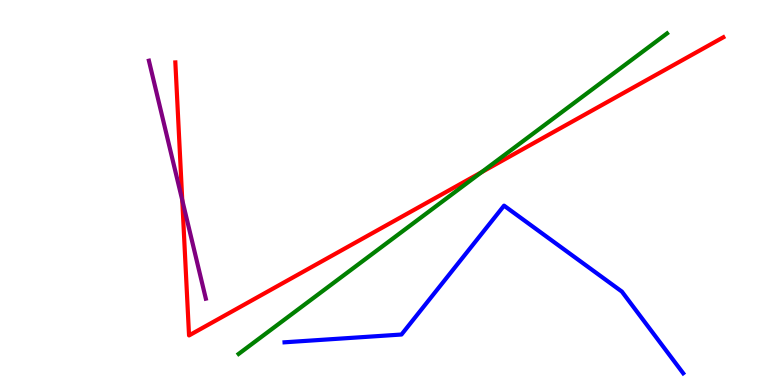[{'lines': ['blue', 'red'], 'intersections': []}, {'lines': ['green', 'red'], 'intersections': [{'x': 6.21, 'y': 5.53}]}, {'lines': ['purple', 'red'], 'intersections': [{'x': 2.35, 'y': 4.8}]}, {'lines': ['blue', 'green'], 'intersections': []}, {'lines': ['blue', 'purple'], 'intersections': []}, {'lines': ['green', 'purple'], 'intersections': []}]